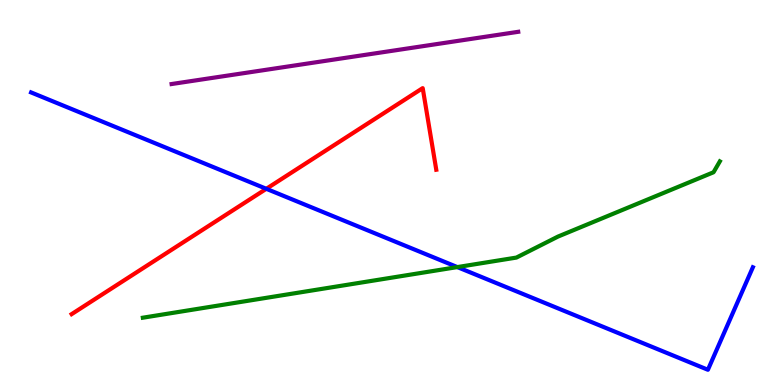[{'lines': ['blue', 'red'], 'intersections': [{'x': 3.44, 'y': 5.1}]}, {'lines': ['green', 'red'], 'intersections': []}, {'lines': ['purple', 'red'], 'intersections': []}, {'lines': ['blue', 'green'], 'intersections': [{'x': 5.9, 'y': 3.06}]}, {'lines': ['blue', 'purple'], 'intersections': []}, {'lines': ['green', 'purple'], 'intersections': []}]